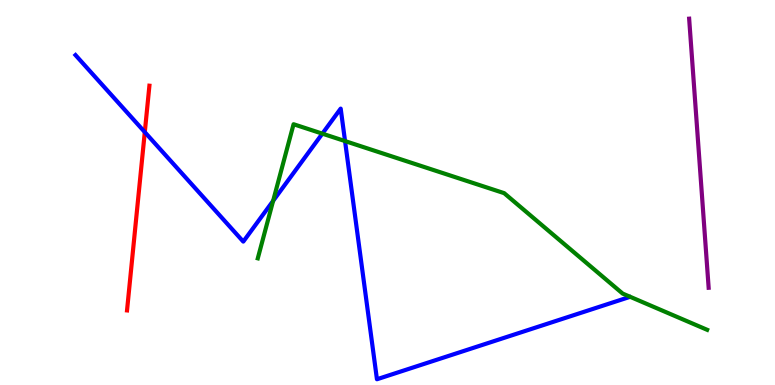[{'lines': ['blue', 'red'], 'intersections': [{'x': 1.87, 'y': 6.57}]}, {'lines': ['green', 'red'], 'intersections': []}, {'lines': ['purple', 'red'], 'intersections': []}, {'lines': ['blue', 'green'], 'intersections': [{'x': 3.52, 'y': 4.78}, {'x': 4.16, 'y': 6.53}, {'x': 4.45, 'y': 6.34}]}, {'lines': ['blue', 'purple'], 'intersections': []}, {'lines': ['green', 'purple'], 'intersections': []}]